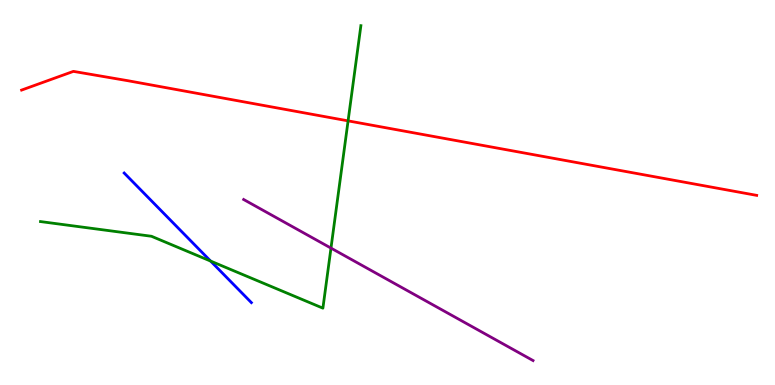[{'lines': ['blue', 'red'], 'intersections': []}, {'lines': ['green', 'red'], 'intersections': [{'x': 4.49, 'y': 6.86}]}, {'lines': ['purple', 'red'], 'intersections': []}, {'lines': ['blue', 'green'], 'intersections': [{'x': 2.72, 'y': 3.22}]}, {'lines': ['blue', 'purple'], 'intersections': []}, {'lines': ['green', 'purple'], 'intersections': [{'x': 4.27, 'y': 3.56}]}]